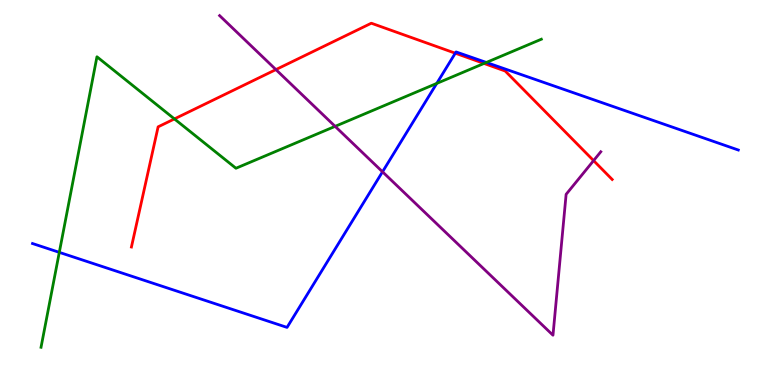[{'lines': ['blue', 'red'], 'intersections': [{'x': 5.87, 'y': 8.62}]}, {'lines': ['green', 'red'], 'intersections': [{'x': 2.25, 'y': 6.91}, {'x': 6.25, 'y': 8.35}]}, {'lines': ['purple', 'red'], 'intersections': [{'x': 3.56, 'y': 8.19}, {'x': 7.66, 'y': 5.83}]}, {'lines': ['blue', 'green'], 'intersections': [{'x': 0.765, 'y': 3.45}, {'x': 5.64, 'y': 7.83}, {'x': 6.28, 'y': 8.38}]}, {'lines': ['blue', 'purple'], 'intersections': [{'x': 4.94, 'y': 5.54}]}, {'lines': ['green', 'purple'], 'intersections': [{'x': 4.32, 'y': 6.72}]}]